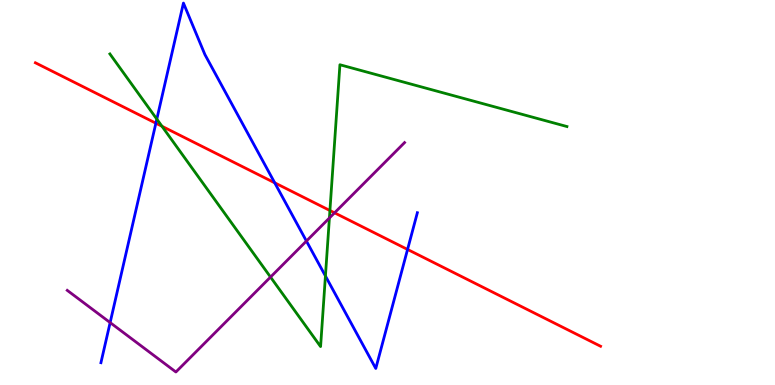[{'lines': ['blue', 'red'], 'intersections': [{'x': 2.01, 'y': 6.8}, {'x': 3.54, 'y': 5.25}, {'x': 5.26, 'y': 3.52}]}, {'lines': ['green', 'red'], 'intersections': [{'x': 2.09, 'y': 6.72}, {'x': 4.26, 'y': 4.53}]}, {'lines': ['purple', 'red'], 'intersections': [{'x': 4.32, 'y': 4.47}]}, {'lines': ['blue', 'green'], 'intersections': [{'x': 2.02, 'y': 6.91}, {'x': 4.2, 'y': 2.83}]}, {'lines': ['blue', 'purple'], 'intersections': [{'x': 1.42, 'y': 1.62}, {'x': 3.95, 'y': 3.74}]}, {'lines': ['green', 'purple'], 'intersections': [{'x': 3.49, 'y': 2.8}, {'x': 4.25, 'y': 4.34}]}]